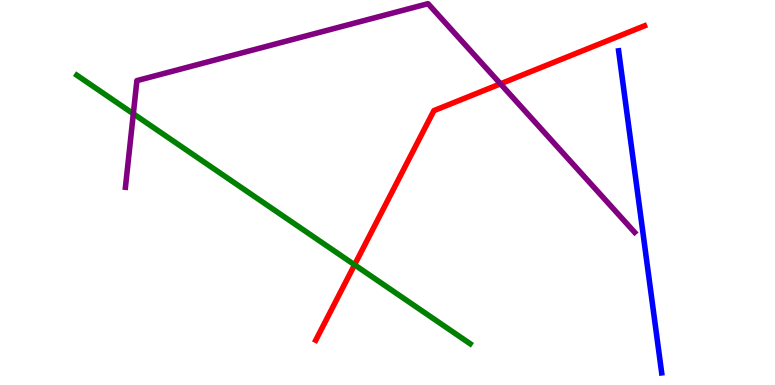[{'lines': ['blue', 'red'], 'intersections': []}, {'lines': ['green', 'red'], 'intersections': [{'x': 4.58, 'y': 3.12}]}, {'lines': ['purple', 'red'], 'intersections': [{'x': 6.46, 'y': 7.82}]}, {'lines': ['blue', 'green'], 'intersections': []}, {'lines': ['blue', 'purple'], 'intersections': []}, {'lines': ['green', 'purple'], 'intersections': [{'x': 1.72, 'y': 7.04}]}]